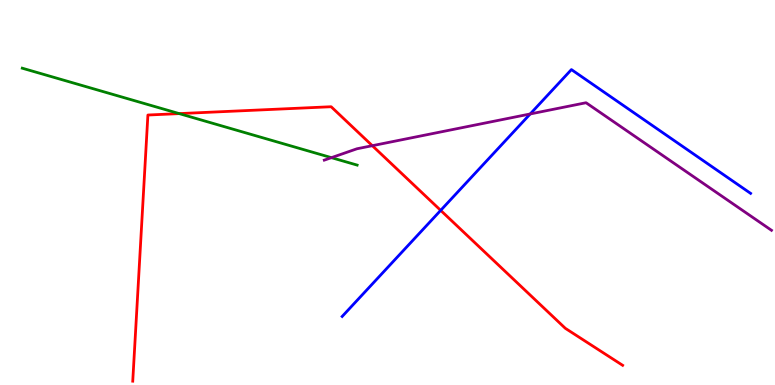[{'lines': ['blue', 'red'], 'intersections': [{'x': 5.69, 'y': 4.54}]}, {'lines': ['green', 'red'], 'intersections': [{'x': 2.31, 'y': 7.05}]}, {'lines': ['purple', 'red'], 'intersections': [{'x': 4.8, 'y': 6.22}]}, {'lines': ['blue', 'green'], 'intersections': []}, {'lines': ['blue', 'purple'], 'intersections': [{'x': 6.84, 'y': 7.04}]}, {'lines': ['green', 'purple'], 'intersections': [{'x': 4.28, 'y': 5.91}]}]